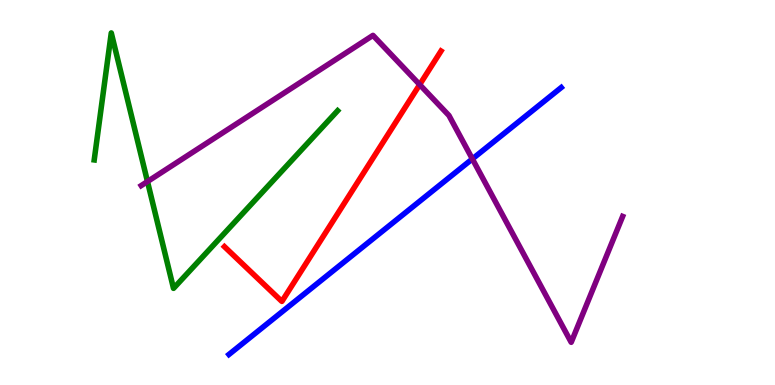[{'lines': ['blue', 'red'], 'intersections': []}, {'lines': ['green', 'red'], 'intersections': []}, {'lines': ['purple', 'red'], 'intersections': [{'x': 5.42, 'y': 7.8}]}, {'lines': ['blue', 'green'], 'intersections': []}, {'lines': ['blue', 'purple'], 'intersections': [{'x': 6.1, 'y': 5.87}]}, {'lines': ['green', 'purple'], 'intersections': [{'x': 1.9, 'y': 5.28}]}]